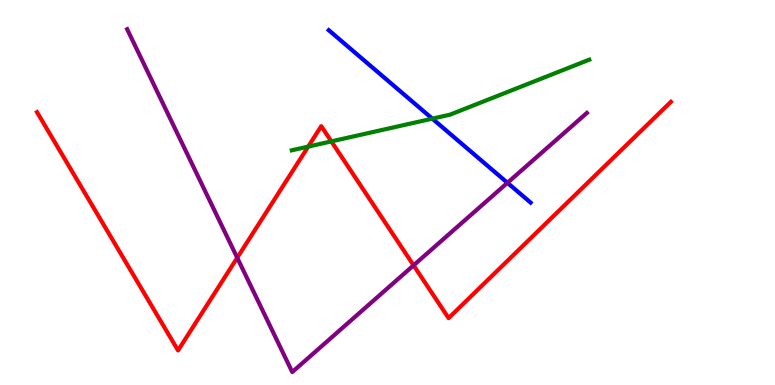[{'lines': ['blue', 'red'], 'intersections': []}, {'lines': ['green', 'red'], 'intersections': [{'x': 3.98, 'y': 6.19}, {'x': 4.28, 'y': 6.33}]}, {'lines': ['purple', 'red'], 'intersections': [{'x': 3.06, 'y': 3.31}, {'x': 5.34, 'y': 3.11}]}, {'lines': ['blue', 'green'], 'intersections': [{'x': 5.58, 'y': 6.92}]}, {'lines': ['blue', 'purple'], 'intersections': [{'x': 6.55, 'y': 5.25}]}, {'lines': ['green', 'purple'], 'intersections': []}]